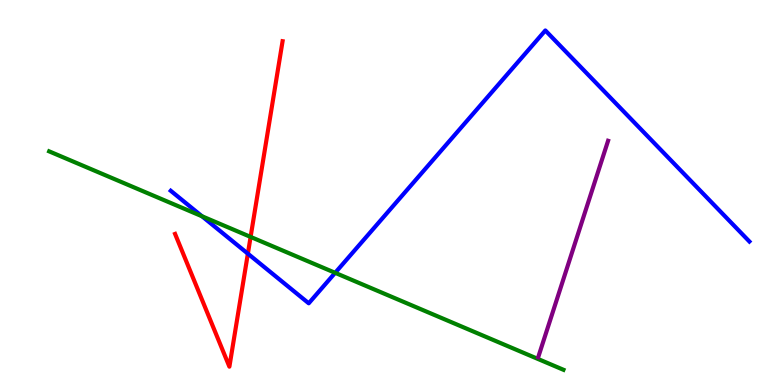[{'lines': ['blue', 'red'], 'intersections': [{'x': 3.2, 'y': 3.41}]}, {'lines': ['green', 'red'], 'intersections': [{'x': 3.23, 'y': 3.85}]}, {'lines': ['purple', 'red'], 'intersections': []}, {'lines': ['blue', 'green'], 'intersections': [{'x': 2.61, 'y': 4.38}, {'x': 4.32, 'y': 2.91}]}, {'lines': ['blue', 'purple'], 'intersections': []}, {'lines': ['green', 'purple'], 'intersections': []}]